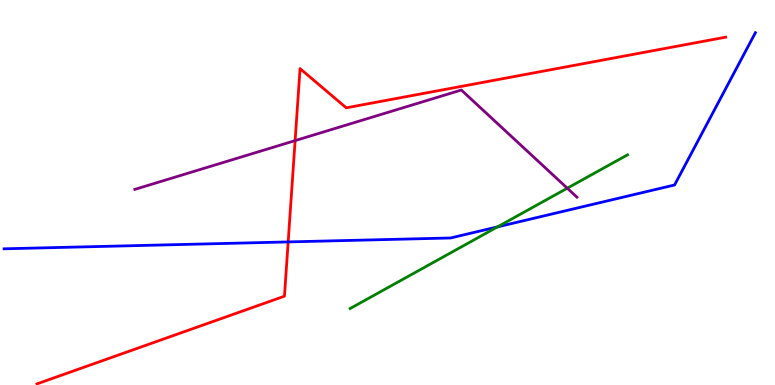[{'lines': ['blue', 'red'], 'intersections': [{'x': 3.72, 'y': 3.72}]}, {'lines': ['green', 'red'], 'intersections': []}, {'lines': ['purple', 'red'], 'intersections': [{'x': 3.81, 'y': 6.35}]}, {'lines': ['blue', 'green'], 'intersections': [{'x': 6.42, 'y': 4.11}]}, {'lines': ['blue', 'purple'], 'intersections': []}, {'lines': ['green', 'purple'], 'intersections': [{'x': 7.32, 'y': 5.11}]}]